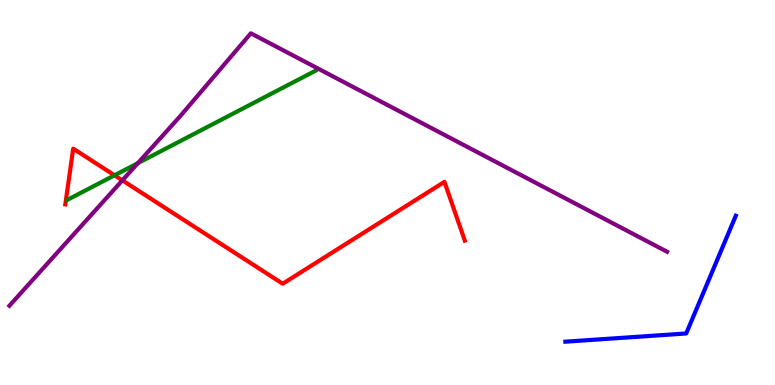[{'lines': ['blue', 'red'], 'intersections': []}, {'lines': ['green', 'red'], 'intersections': [{'x': 1.48, 'y': 5.45}]}, {'lines': ['purple', 'red'], 'intersections': [{'x': 1.58, 'y': 5.32}]}, {'lines': ['blue', 'green'], 'intersections': []}, {'lines': ['blue', 'purple'], 'intersections': []}, {'lines': ['green', 'purple'], 'intersections': [{'x': 1.78, 'y': 5.76}]}]